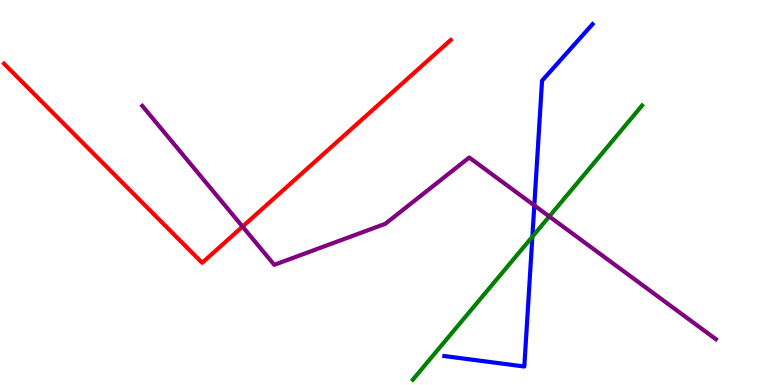[{'lines': ['blue', 'red'], 'intersections': []}, {'lines': ['green', 'red'], 'intersections': []}, {'lines': ['purple', 'red'], 'intersections': [{'x': 3.13, 'y': 4.11}]}, {'lines': ['blue', 'green'], 'intersections': [{'x': 6.87, 'y': 3.85}]}, {'lines': ['blue', 'purple'], 'intersections': [{'x': 6.89, 'y': 4.66}]}, {'lines': ['green', 'purple'], 'intersections': [{'x': 7.09, 'y': 4.38}]}]